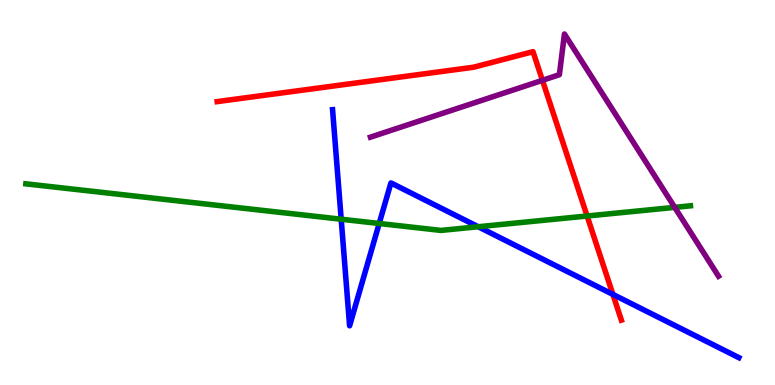[{'lines': ['blue', 'red'], 'intersections': [{'x': 7.91, 'y': 2.35}]}, {'lines': ['green', 'red'], 'intersections': [{'x': 7.58, 'y': 4.39}]}, {'lines': ['purple', 'red'], 'intersections': [{'x': 7.0, 'y': 7.91}]}, {'lines': ['blue', 'green'], 'intersections': [{'x': 4.4, 'y': 4.31}, {'x': 4.89, 'y': 4.2}, {'x': 6.17, 'y': 4.11}]}, {'lines': ['blue', 'purple'], 'intersections': []}, {'lines': ['green', 'purple'], 'intersections': [{'x': 8.71, 'y': 4.61}]}]